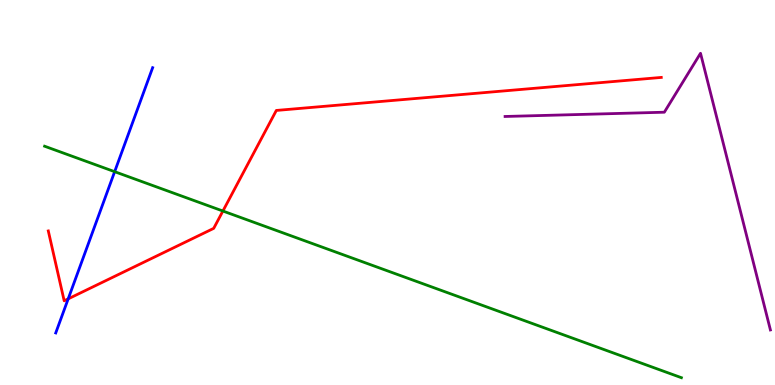[{'lines': ['blue', 'red'], 'intersections': [{'x': 0.88, 'y': 2.24}]}, {'lines': ['green', 'red'], 'intersections': [{'x': 2.88, 'y': 4.52}]}, {'lines': ['purple', 'red'], 'intersections': []}, {'lines': ['blue', 'green'], 'intersections': [{'x': 1.48, 'y': 5.54}]}, {'lines': ['blue', 'purple'], 'intersections': []}, {'lines': ['green', 'purple'], 'intersections': []}]